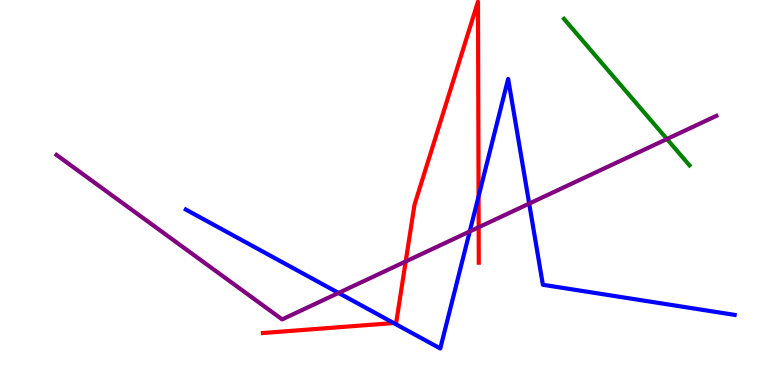[{'lines': ['blue', 'red'], 'intersections': [{'x': 5.08, 'y': 1.61}, {'x': 6.18, 'y': 4.9}]}, {'lines': ['green', 'red'], 'intersections': []}, {'lines': ['purple', 'red'], 'intersections': [{'x': 5.23, 'y': 3.21}, {'x': 6.18, 'y': 4.1}]}, {'lines': ['blue', 'green'], 'intersections': []}, {'lines': ['blue', 'purple'], 'intersections': [{'x': 4.37, 'y': 2.39}, {'x': 6.06, 'y': 3.99}, {'x': 6.83, 'y': 4.71}]}, {'lines': ['green', 'purple'], 'intersections': [{'x': 8.61, 'y': 6.39}]}]